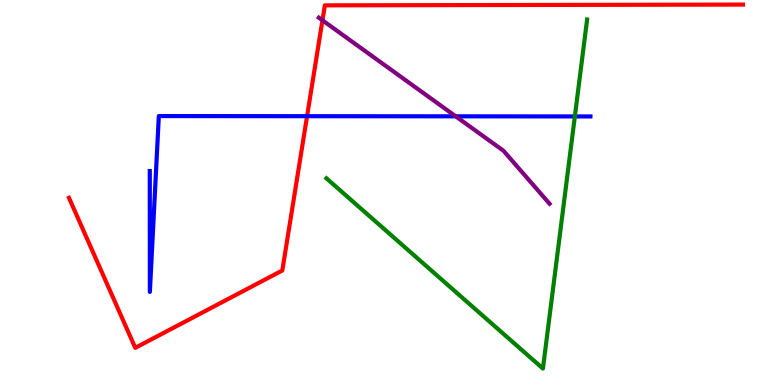[{'lines': ['blue', 'red'], 'intersections': [{'x': 3.96, 'y': 6.98}]}, {'lines': ['green', 'red'], 'intersections': []}, {'lines': ['purple', 'red'], 'intersections': [{'x': 4.16, 'y': 9.47}]}, {'lines': ['blue', 'green'], 'intersections': [{'x': 7.42, 'y': 6.98}]}, {'lines': ['blue', 'purple'], 'intersections': [{'x': 5.88, 'y': 6.98}]}, {'lines': ['green', 'purple'], 'intersections': []}]